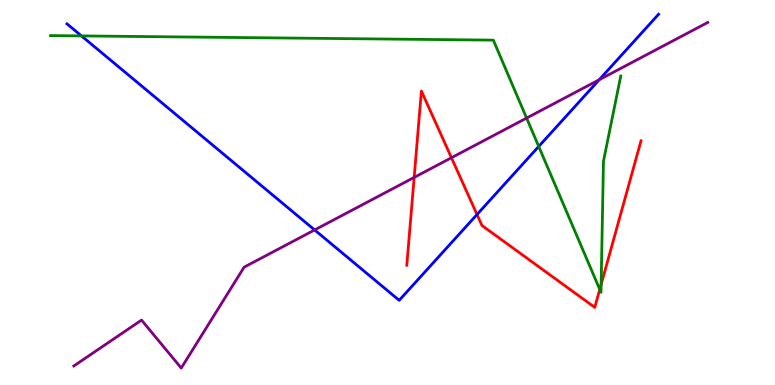[{'lines': ['blue', 'red'], 'intersections': [{'x': 6.16, 'y': 4.43}]}, {'lines': ['green', 'red'], 'intersections': [{'x': 7.74, 'y': 2.48}, {'x': 7.76, 'y': 2.61}]}, {'lines': ['purple', 'red'], 'intersections': [{'x': 5.34, 'y': 5.39}, {'x': 5.83, 'y': 5.9}]}, {'lines': ['blue', 'green'], 'intersections': [{'x': 1.05, 'y': 9.07}, {'x': 6.95, 'y': 6.2}]}, {'lines': ['blue', 'purple'], 'intersections': [{'x': 4.06, 'y': 4.03}, {'x': 7.73, 'y': 7.93}]}, {'lines': ['green', 'purple'], 'intersections': [{'x': 6.79, 'y': 6.93}]}]